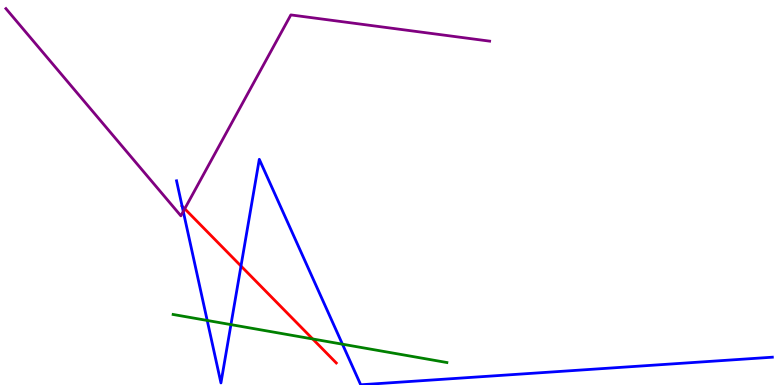[{'lines': ['blue', 'red'], 'intersections': [{'x': 2.35, 'y': 4.65}, {'x': 3.11, 'y': 3.09}]}, {'lines': ['green', 'red'], 'intersections': [{'x': 4.03, 'y': 1.2}]}, {'lines': ['purple', 'red'], 'intersections': [{'x': 2.38, 'y': 4.58}]}, {'lines': ['blue', 'green'], 'intersections': [{'x': 2.67, 'y': 1.68}, {'x': 2.98, 'y': 1.57}, {'x': 4.42, 'y': 1.06}]}, {'lines': ['blue', 'purple'], 'intersections': [{'x': 2.36, 'y': 4.51}]}, {'lines': ['green', 'purple'], 'intersections': []}]